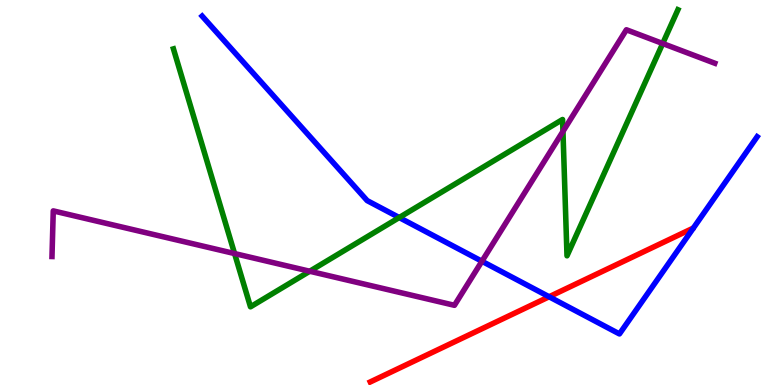[{'lines': ['blue', 'red'], 'intersections': [{'x': 7.09, 'y': 2.29}]}, {'lines': ['green', 'red'], 'intersections': []}, {'lines': ['purple', 'red'], 'intersections': []}, {'lines': ['blue', 'green'], 'intersections': [{'x': 5.15, 'y': 4.35}]}, {'lines': ['blue', 'purple'], 'intersections': [{'x': 6.22, 'y': 3.21}]}, {'lines': ['green', 'purple'], 'intersections': [{'x': 3.03, 'y': 3.41}, {'x': 4.0, 'y': 2.95}, {'x': 7.26, 'y': 6.59}, {'x': 8.55, 'y': 8.87}]}]